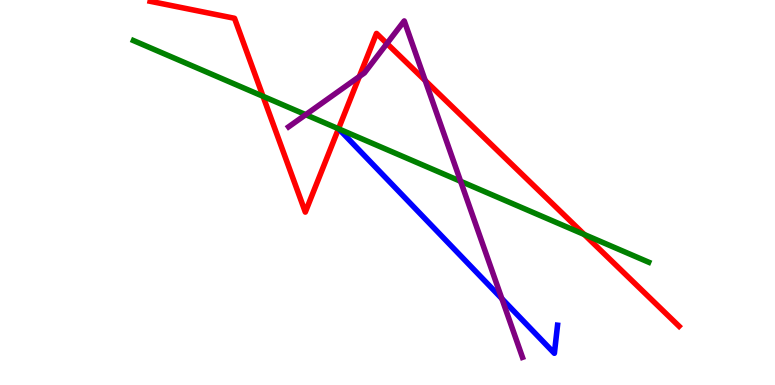[{'lines': ['blue', 'red'], 'intersections': []}, {'lines': ['green', 'red'], 'intersections': [{'x': 3.39, 'y': 7.5}, {'x': 4.37, 'y': 6.66}, {'x': 7.54, 'y': 3.91}]}, {'lines': ['purple', 'red'], 'intersections': [{'x': 4.64, 'y': 8.01}, {'x': 4.99, 'y': 8.87}, {'x': 5.49, 'y': 7.91}]}, {'lines': ['blue', 'green'], 'intersections': []}, {'lines': ['blue', 'purple'], 'intersections': [{'x': 6.48, 'y': 2.24}]}, {'lines': ['green', 'purple'], 'intersections': [{'x': 3.94, 'y': 7.02}, {'x': 5.94, 'y': 5.29}]}]